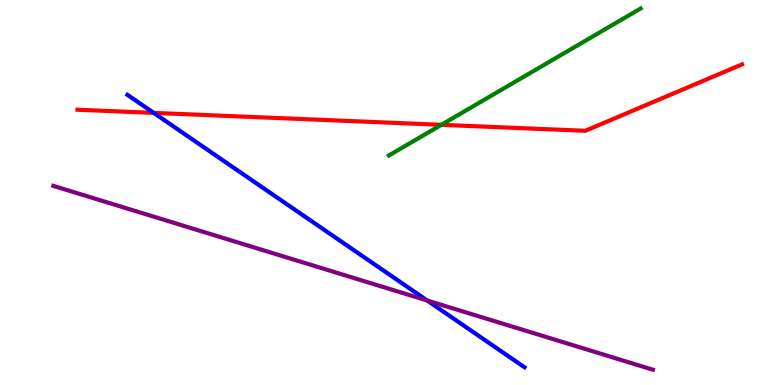[{'lines': ['blue', 'red'], 'intersections': [{'x': 1.98, 'y': 7.07}]}, {'lines': ['green', 'red'], 'intersections': [{'x': 5.7, 'y': 6.76}]}, {'lines': ['purple', 'red'], 'intersections': []}, {'lines': ['blue', 'green'], 'intersections': []}, {'lines': ['blue', 'purple'], 'intersections': [{'x': 5.51, 'y': 2.19}]}, {'lines': ['green', 'purple'], 'intersections': []}]